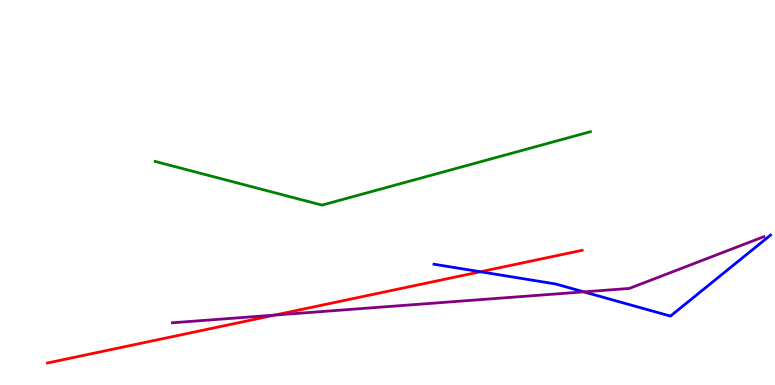[{'lines': ['blue', 'red'], 'intersections': [{'x': 6.2, 'y': 2.94}]}, {'lines': ['green', 'red'], 'intersections': []}, {'lines': ['purple', 'red'], 'intersections': [{'x': 3.55, 'y': 1.82}]}, {'lines': ['blue', 'green'], 'intersections': []}, {'lines': ['blue', 'purple'], 'intersections': [{'x': 7.53, 'y': 2.42}]}, {'lines': ['green', 'purple'], 'intersections': []}]